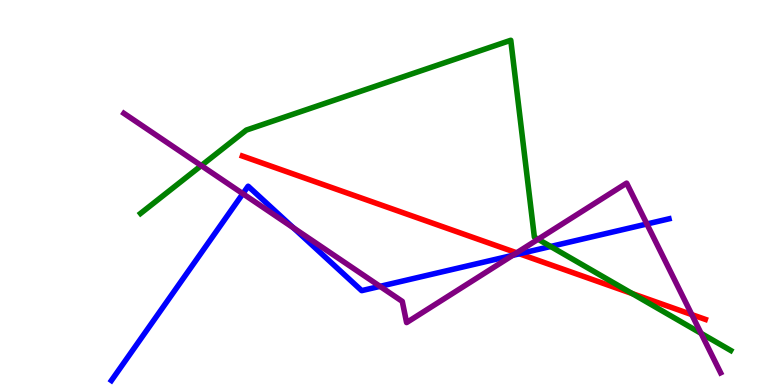[{'lines': ['blue', 'red'], 'intersections': [{'x': 6.7, 'y': 3.41}]}, {'lines': ['green', 'red'], 'intersections': [{'x': 8.16, 'y': 2.37}]}, {'lines': ['purple', 'red'], 'intersections': [{'x': 6.67, 'y': 3.43}, {'x': 8.93, 'y': 1.83}]}, {'lines': ['blue', 'green'], 'intersections': [{'x': 7.11, 'y': 3.6}]}, {'lines': ['blue', 'purple'], 'intersections': [{'x': 3.13, 'y': 4.97}, {'x': 3.79, 'y': 4.08}, {'x': 4.9, 'y': 2.56}, {'x': 6.61, 'y': 3.37}, {'x': 8.35, 'y': 4.18}]}, {'lines': ['green', 'purple'], 'intersections': [{'x': 2.6, 'y': 5.7}, {'x': 6.94, 'y': 3.79}, {'x': 9.05, 'y': 1.34}]}]